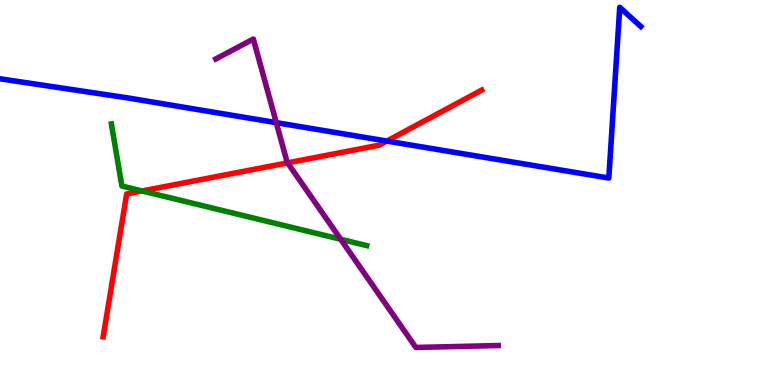[{'lines': ['blue', 'red'], 'intersections': [{'x': 4.99, 'y': 6.34}]}, {'lines': ['green', 'red'], 'intersections': [{'x': 1.83, 'y': 5.04}]}, {'lines': ['purple', 'red'], 'intersections': [{'x': 3.71, 'y': 5.77}]}, {'lines': ['blue', 'green'], 'intersections': []}, {'lines': ['blue', 'purple'], 'intersections': [{'x': 3.56, 'y': 6.81}]}, {'lines': ['green', 'purple'], 'intersections': [{'x': 4.4, 'y': 3.79}]}]